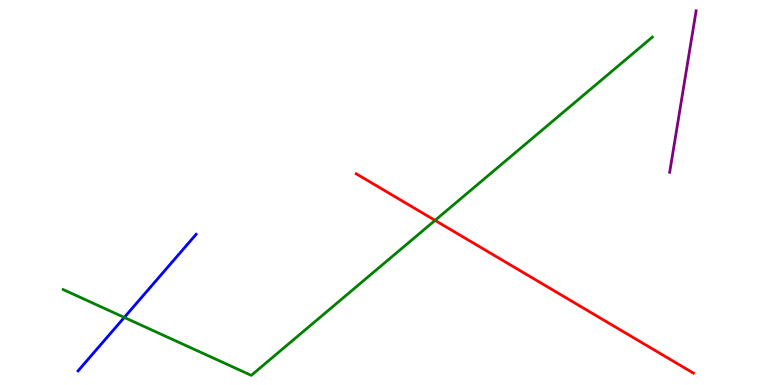[{'lines': ['blue', 'red'], 'intersections': []}, {'lines': ['green', 'red'], 'intersections': [{'x': 5.61, 'y': 4.28}]}, {'lines': ['purple', 'red'], 'intersections': []}, {'lines': ['blue', 'green'], 'intersections': [{'x': 1.6, 'y': 1.76}]}, {'lines': ['blue', 'purple'], 'intersections': []}, {'lines': ['green', 'purple'], 'intersections': []}]